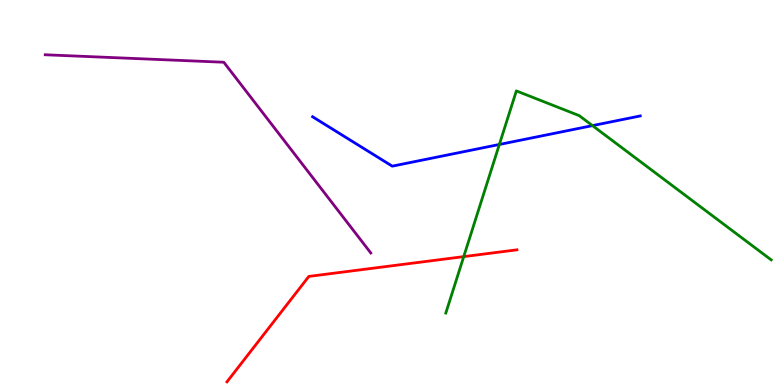[{'lines': ['blue', 'red'], 'intersections': []}, {'lines': ['green', 'red'], 'intersections': [{'x': 5.98, 'y': 3.33}]}, {'lines': ['purple', 'red'], 'intersections': []}, {'lines': ['blue', 'green'], 'intersections': [{'x': 6.44, 'y': 6.25}, {'x': 7.64, 'y': 6.74}]}, {'lines': ['blue', 'purple'], 'intersections': []}, {'lines': ['green', 'purple'], 'intersections': []}]